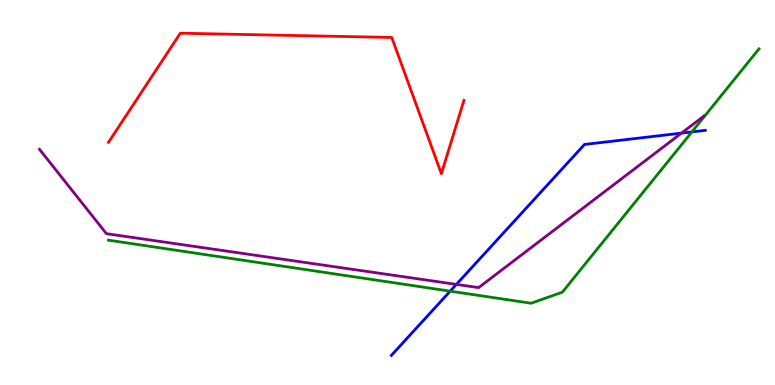[{'lines': ['blue', 'red'], 'intersections': []}, {'lines': ['green', 'red'], 'intersections': []}, {'lines': ['purple', 'red'], 'intersections': []}, {'lines': ['blue', 'green'], 'intersections': [{'x': 5.81, 'y': 2.44}, {'x': 8.93, 'y': 6.57}]}, {'lines': ['blue', 'purple'], 'intersections': [{'x': 5.89, 'y': 2.61}, {'x': 8.79, 'y': 6.54}]}, {'lines': ['green', 'purple'], 'intersections': []}]